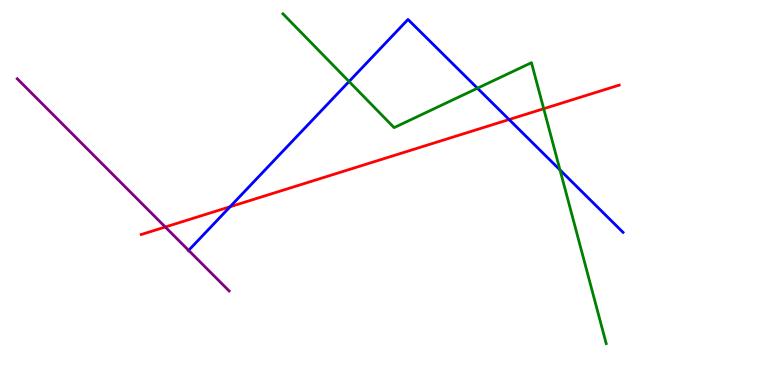[{'lines': ['blue', 'red'], 'intersections': [{'x': 2.97, 'y': 4.63}, {'x': 6.57, 'y': 6.9}]}, {'lines': ['green', 'red'], 'intersections': [{'x': 7.02, 'y': 7.18}]}, {'lines': ['purple', 'red'], 'intersections': [{'x': 2.13, 'y': 4.1}]}, {'lines': ['blue', 'green'], 'intersections': [{'x': 4.5, 'y': 7.88}, {'x': 6.16, 'y': 7.71}, {'x': 7.23, 'y': 5.59}]}, {'lines': ['blue', 'purple'], 'intersections': [{'x': 2.43, 'y': 3.5}]}, {'lines': ['green', 'purple'], 'intersections': []}]